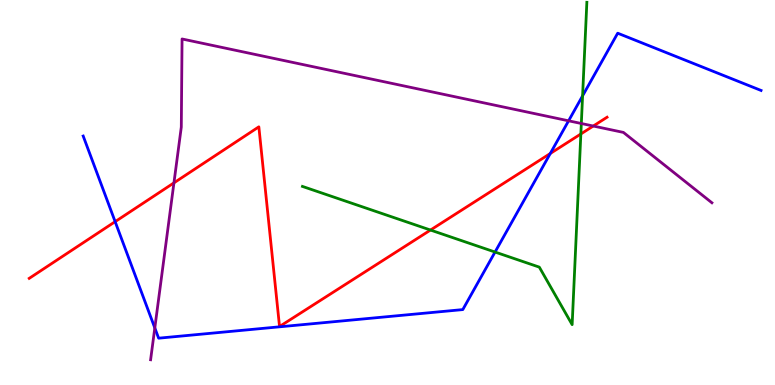[{'lines': ['blue', 'red'], 'intersections': [{'x': 1.49, 'y': 4.24}, {'x': 7.1, 'y': 6.01}]}, {'lines': ['green', 'red'], 'intersections': [{'x': 5.55, 'y': 4.02}, {'x': 7.49, 'y': 6.52}]}, {'lines': ['purple', 'red'], 'intersections': [{'x': 2.24, 'y': 5.25}, {'x': 7.66, 'y': 6.73}]}, {'lines': ['blue', 'green'], 'intersections': [{'x': 6.39, 'y': 3.45}, {'x': 7.52, 'y': 7.51}]}, {'lines': ['blue', 'purple'], 'intersections': [{'x': 2.0, 'y': 1.48}, {'x': 7.34, 'y': 6.86}]}, {'lines': ['green', 'purple'], 'intersections': [{'x': 7.5, 'y': 6.79}]}]